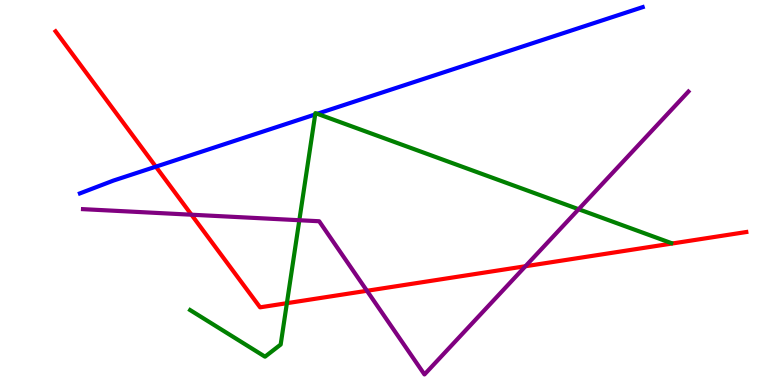[{'lines': ['blue', 'red'], 'intersections': [{'x': 2.01, 'y': 5.67}]}, {'lines': ['green', 'red'], 'intersections': [{'x': 3.7, 'y': 2.13}]}, {'lines': ['purple', 'red'], 'intersections': [{'x': 2.47, 'y': 4.42}, {'x': 4.73, 'y': 2.45}, {'x': 6.78, 'y': 3.08}]}, {'lines': ['blue', 'green'], 'intersections': [{'x': 4.07, 'y': 7.03}, {'x': 4.09, 'y': 7.04}]}, {'lines': ['blue', 'purple'], 'intersections': []}, {'lines': ['green', 'purple'], 'intersections': [{'x': 3.86, 'y': 4.28}, {'x': 7.47, 'y': 4.57}]}]